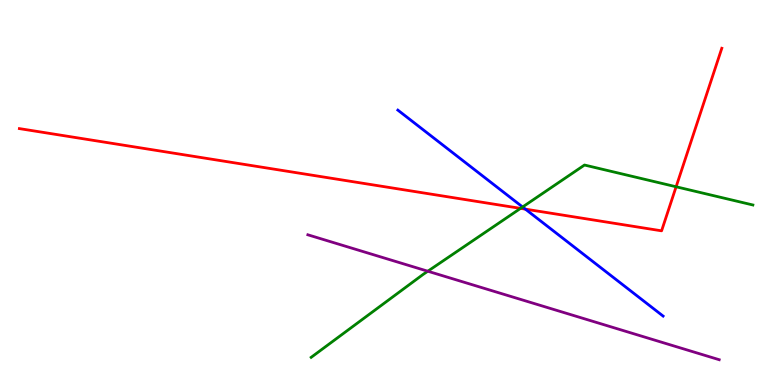[{'lines': ['blue', 'red'], 'intersections': [{'x': 6.78, 'y': 4.57}]}, {'lines': ['green', 'red'], 'intersections': [{'x': 6.72, 'y': 4.59}, {'x': 8.72, 'y': 5.15}]}, {'lines': ['purple', 'red'], 'intersections': []}, {'lines': ['blue', 'green'], 'intersections': [{'x': 6.74, 'y': 4.62}]}, {'lines': ['blue', 'purple'], 'intersections': []}, {'lines': ['green', 'purple'], 'intersections': [{'x': 5.52, 'y': 2.96}]}]